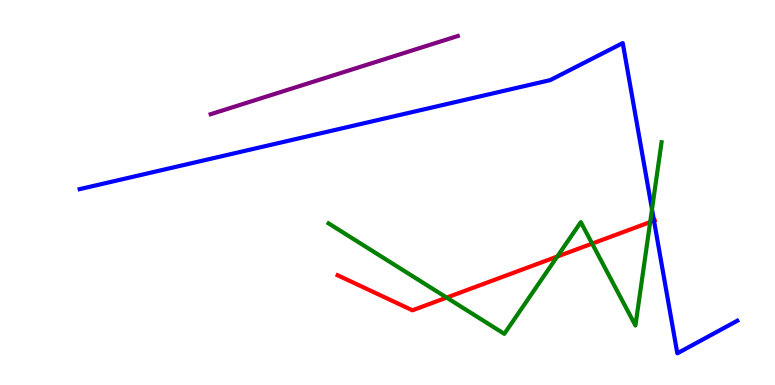[{'lines': ['blue', 'red'], 'intersections': [{'x': 8.44, 'y': 4.27}]}, {'lines': ['green', 'red'], 'intersections': [{'x': 5.76, 'y': 2.27}, {'x': 7.19, 'y': 3.34}, {'x': 7.64, 'y': 3.67}, {'x': 8.39, 'y': 4.23}]}, {'lines': ['purple', 'red'], 'intersections': []}, {'lines': ['blue', 'green'], 'intersections': [{'x': 8.41, 'y': 4.56}]}, {'lines': ['blue', 'purple'], 'intersections': []}, {'lines': ['green', 'purple'], 'intersections': []}]